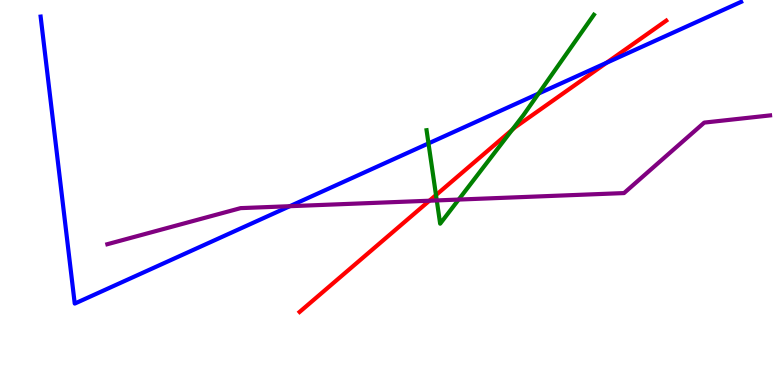[{'lines': ['blue', 'red'], 'intersections': [{'x': 7.83, 'y': 8.37}]}, {'lines': ['green', 'red'], 'intersections': [{'x': 5.63, 'y': 4.93}, {'x': 6.61, 'y': 6.63}]}, {'lines': ['purple', 'red'], 'intersections': [{'x': 5.54, 'y': 4.79}]}, {'lines': ['blue', 'green'], 'intersections': [{'x': 5.53, 'y': 6.28}, {'x': 6.95, 'y': 7.57}]}, {'lines': ['blue', 'purple'], 'intersections': [{'x': 3.74, 'y': 4.64}]}, {'lines': ['green', 'purple'], 'intersections': [{'x': 5.64, 'y': 4.79}, {'x': 5.92, 'y': 4.82}]}]